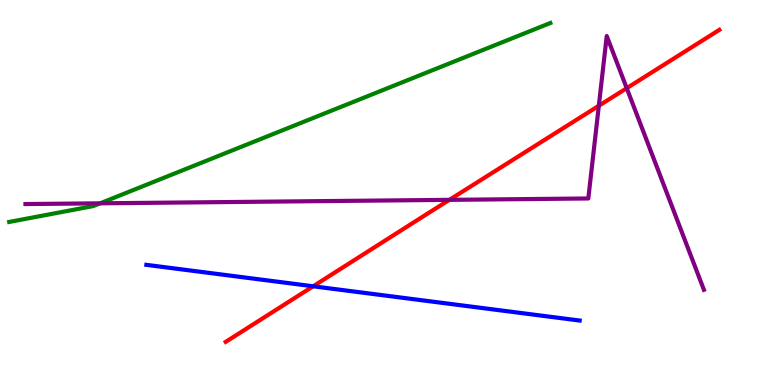[{'lines': ['blue', 'red'], 'intersections': [{'x': 4.04, 'y': 2.56}]}, {'lines': ['green', 'red'], 'intersections': []}, {'lines': ['purple', 'red'], 'intersections': [{'x': 5.8, 'y': 4.81}, {'x': 7.73, 'y': 7.25}, {'x': 8.09, 'y': 7.71}]}, {'lines': ['blue', 'green'], 'intersections': []}, {'lines': ['blue', 'purple'], 'intersections': []}, {'lines': ['green', 'purple'], 'intersections': [{'x': 1.29, 'y': 4.72}]}]